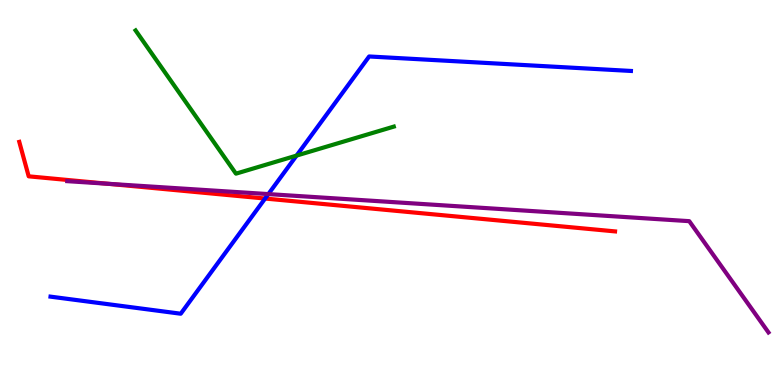[{'lines': ['blue', 'red'], 'intersections': [{'x': 3.42, 'y': 4.84}]}, {'lines': ['green', 'red'], 'intersections': []}, {'lines': ['purple', 'red'], 'intersections': [{'x': 1.39, 'y': 5.23}]}, {'lines': ['blue', 'green'], 'intersections': [{'x': 3.83, 'y': 5.96}]}, {'lines': ['blue', 'purple'], 'intersections': [{'x': 3.46, 'y': 4.96}]}, {'lines': ['green', 'purple'], 'intersections': []}]